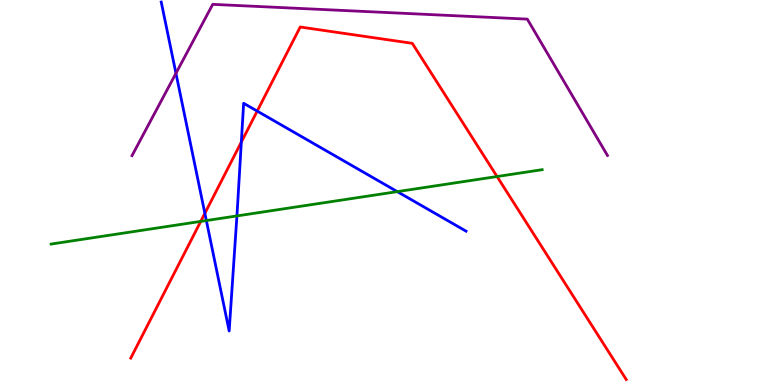[{'lines': ['blue', 'red'], 'intersections': [{'x': 2.64, 'y': 4.46}, {'x': 3.11, 'y': 6.31}, {'x': 3.32, 'y': 7.11}]}, {'lines': ['green', 'red'], 'intersections': [{'x': 2.59, 'y': 4.25}, {'x': 6.41, 'y': 5.41}]}, {'lines': ['purple', 'red'], 'intersections': []}, {'lines': ['blue', 'green'], 'intersections': [{'x': 2.66, 'y': 4.27}, {'x': 3.06, 'y': 4.39}, {'x': 5.13, 'y': 5.02}]}, {'lines': ['blue', 'purple'], 'intersections': [{'x': 2.27, 'y': 8.1}]}, {'lines': ['green', 'purple'], 'intersections': []}]